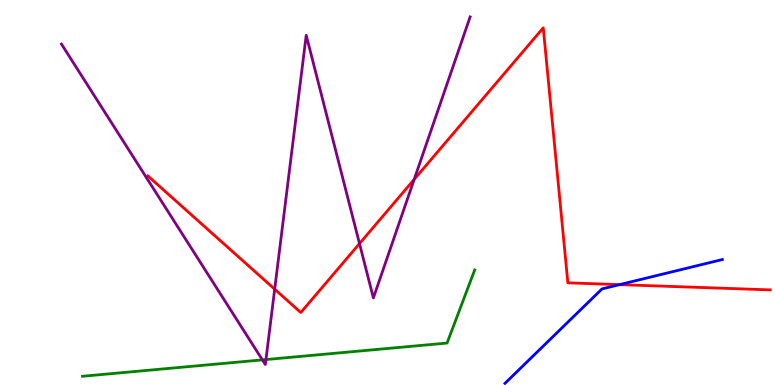[{'lines': ['blue', 'red'], 'intersections': [{'x': 7.99, 'y': 2.61}]}, {'lines': ['green', 'red'], 'intersections': []}, {'lines': ['purple', 'red'], 'intersections': [{'x': 3.54, 'y': 2.49}, {'x': 4.64, 'y': 3.67}, {'x': 5.34, 'y': 5.34}]}, {'lines': ['blue', 'green'], 'intersections': []}, {'lines': ['blue', 'purple'], 'intersections': []}, {'lines': ['green', 'purple'], 'intersections': [{'x': 3.39, 'y': 0.652}, {'x': 3.43, 'y': 0.661}]}]